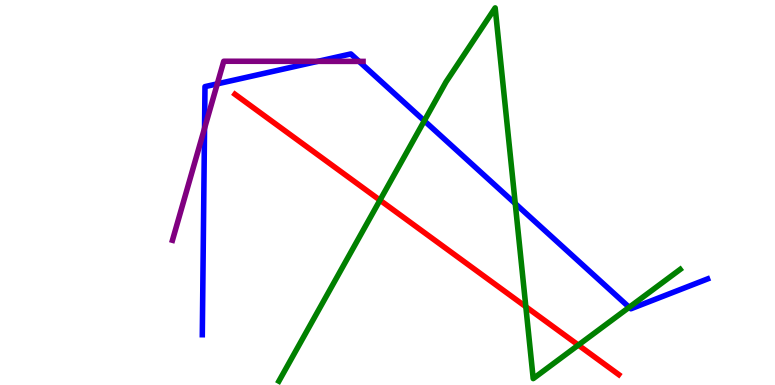[{'lines': ['blue', 'red'], 'intersections': []}, {'lines': ['green', 'red'], 'intersections': [{'x': 4.9, 'y': 4.8}, {'x': 6.78, 'y': 2.03}, {'x': 7.46, 'y': 1.04}]}, {'lines': ['purple', 'red'], 'intersections': []}, {'lines': ['blue', 'green'], 'intersections': [{'x': 5.47, 'y': 6.86}, {'x': 6.65, 'y': 4.71}, {'x': 8.12, 'y': 2.02}]}, {'lines': ['blue', 'purple'], 'intersections': [{'x': 2.64, 'y': 6.67}, {'x': 2.8, 'y': 7.82}, {'x': 4.1, 'y': 8.41}, {'x': 4.63, 'y': 8.41}]}, {'lines': ['green', 'purple'], 'intersections': []}]